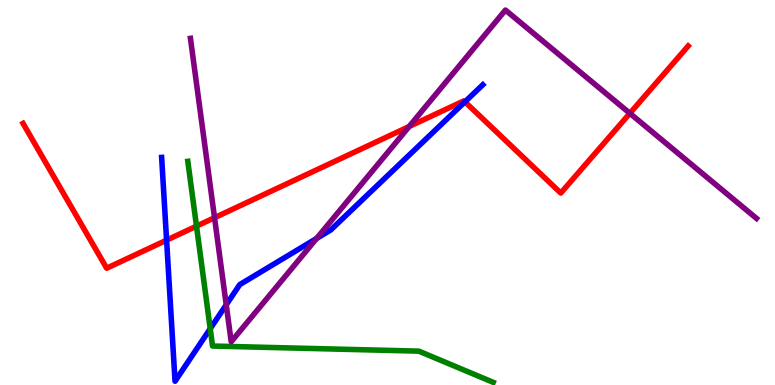[{'lines': ['blue', 'red'], 'intersections': [{'x': 2.15, 'y': 3.76}, {'x': 6.0, 'y': 7.35}]}, {'lines': ['green', 'red'], 'intersections': [{'x': 2.54, 'y': 4.13}]}, {'lines': ['purple', 'red'], 'intersections': [{'x': 2.77, 'y': 4.35}, {'x': 5.28, 'y': 6.71}, {'x': 8.13, 'y': 7.06}]}, {'lines': ['blue', 'green'], 'intersections': [{'x': 2.71, 'y': 1.46}]}, {'lines': ['blue', 'purple'], 'intersections': [{'x': 2.92, 'y': 2.08}, {'x': 4.09, 'y': 3.81}]}, {'lines': ['green', 'purple'], 'intersections': []}]